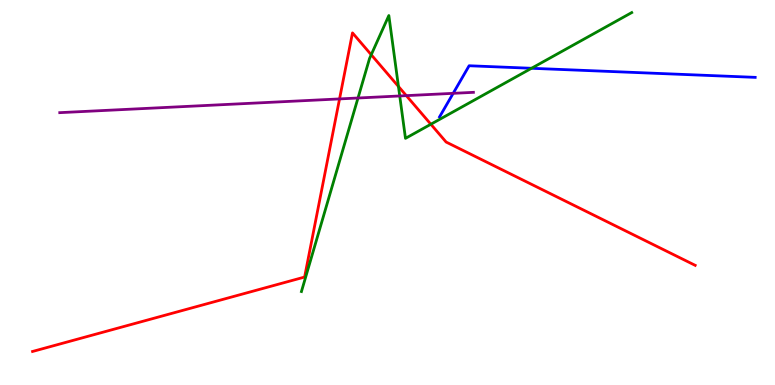[{'lines': ['blue', 'red'], 'intersections': []}, {'lines': ['green', 'red'], 'intersections': [{'x': 4.79, 'y': 8.58}, {'x': 5.14, 'y': 7.75}, {'x': 5.56, 'y': 6.77}]}, {'lines': ['purple', 'red'], 'intersections': [{'x': 4.38, 'y': 7.43}, {'x': 5.24, 'y': 7.52}]}, {'lines': ['blue', 'green'], 'intersections': [{'x': 6.86, 'y': 8.23}]}, {'lines': ['blue', 'purple'], 'intersections': [{'x': 5.85, 'y': 7.58}]}, {'lines': ['green', 'purple'], 'intersections': [{'x': 4.62, 'y': 7.45}, {'x': 5.16, 'y': 7.51}]}]